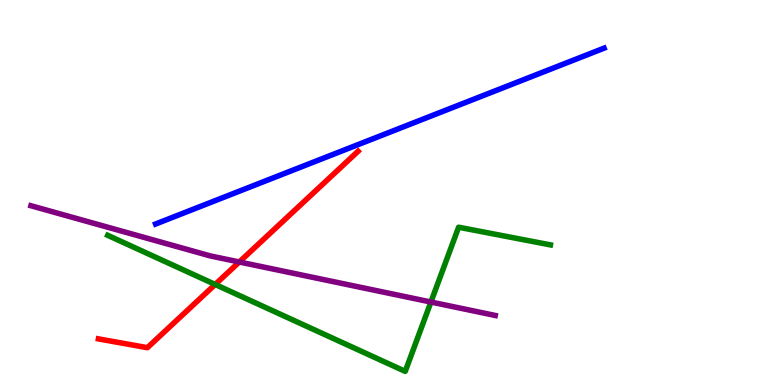[{'lines': ['blue', 'red'], 'intersections': []}, {'lines': ['green', 'red'], 'intersections': [{'x': 2.78, 'y': 2.61}]}, {'lines': ['purple', 'red'], 'intersections': [{'x': 3.09, 'y': 3.2}]}, {'lines': ['blue', 'green'], 'intersections': []}, {'lines': ['blue', 'purple'], 'intersections': []}, {'lines': ['green', 'purple'], 'intersections': [{'x': 5.56, 'y': 2.16}]}]